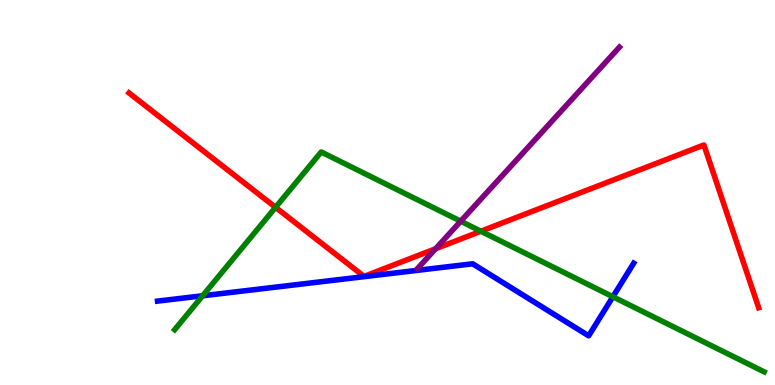[{'lines': ['blue', 'red'], 'intersections': []}, {'lines': ['green', 'red'], 'intersections': [{'x': 3.56, 'y': 4.61}, {'x': 6.2, 'y': 3.99}]}, {'lines': ['purple', 'red'], 'intersections': [{'x': 5.62, 'y': 3.54}]}, {'lines': ['blue', 'green'], 'intersections': [{'x': 2.61, 'y': 2.32}, {'x': 7.91, 'y': 2.29}]}, {'lines': ['blue', 'purple'], 'intersections': []}, {'lines': ['green', 'purple'], 'intersections': [{'x': 5.94, 'y': 4.25}]}]